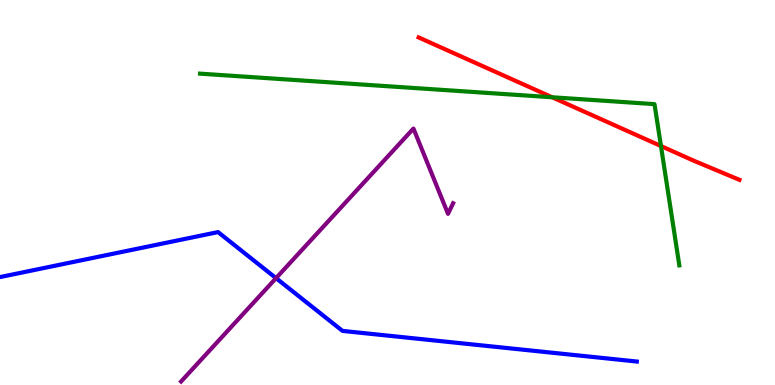[{'lines': ['blue', 'red'], 'intersections': []}, {'lines': ['green', 'red'], 'intersections': [{'x': 7.12, 'y': 7.47}, {'x': 8.53, 'y': 6.21}]}, {'lines': ['purple', 'red'], 'intersections': []}, {'lines': ['blue', 'green'], 'intersections': []}, {'lines': ['blue', 'purple'], 'intersections': [{'x': 3.56, 'y': 2.78}]}, {'lines': ['green', 'purple'], 'intersections': []}]